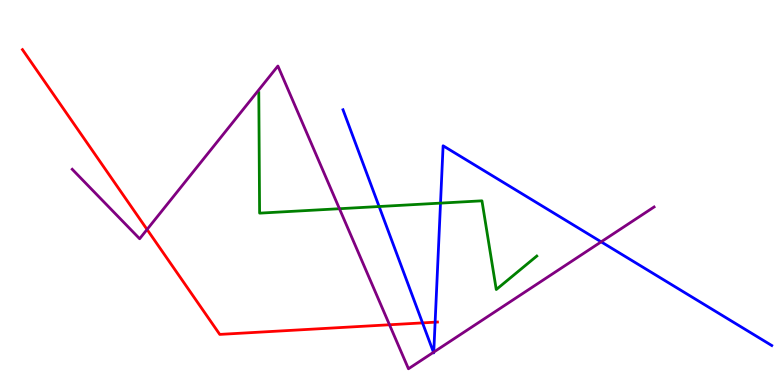[{'lines': ['blue', 'red'], 'intersections': [{'x': 5.45, 'y': 1.61}, {'x': 5.61, 'y': 1.63}]}, {'lines': ['green', 'red'], 'intersections': []}, {'lines': ['purple', 'red'], 'intersections': [{'x': 1.9, 'y': 4.04}, {'x': 5.03, 'y': 1.56}]}, {'lines': ['blue', 'green'], 'intersections': [{'x': 4.89, 'y': 4.64}, {'x': 5.68, 'y': 4.72}]}, {'lines': ['blue', 'purple'], 'intersections': [{'x': 5.59, 'y': 0.85}, {'x': 5.6, 'y': 0.855}, {'x': 7.76, 'y': 3.72}]}, {'lines': ['green', 'purple'], 'intersections': [{'x': 4.38, 'y': 4.58}]}]